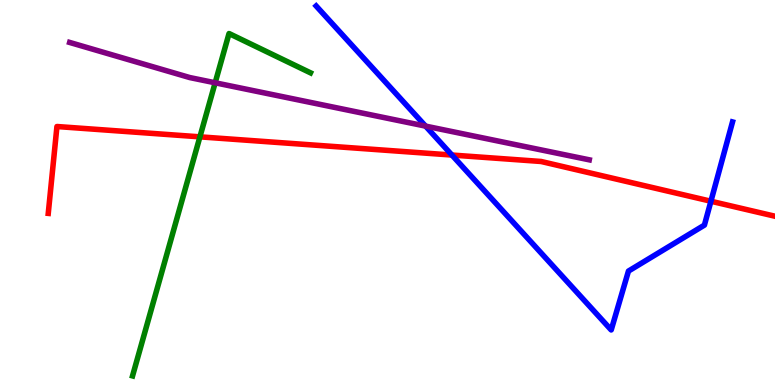[{'lines': ['blue', 'red'], 'intersections': [{'x': 5.83, 'y': 5.97}, {'x': 9.17, 'y': 4.77}]}, {'lines': ['green', 'red'], 'intersections': [{'x': 2.58, 'y': 6.45}]}, {'lines': ['purple', 'red'], 'intersections': []}, {'lines': ['blue', 'green'], 'intersections': []}, {'lines': ['blue', 'purple'], 'intersections': [{'x': 5.49, 'y': 6.72}]}, {'lines': ['green', 'purple'], 'intersections': [{'x': 2.78, 'y': 7.85}]}]